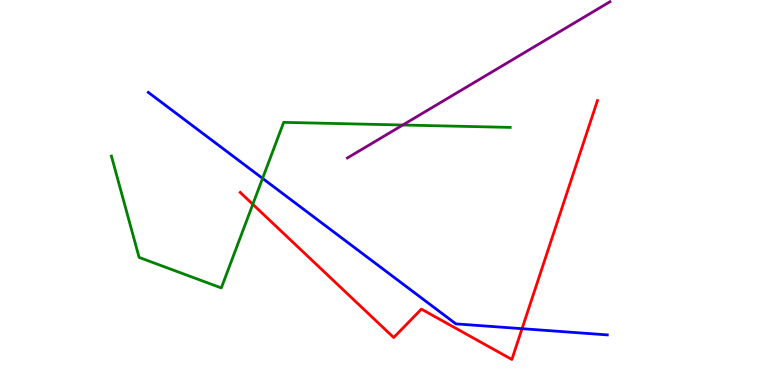[{'lines': ['blue', 'red'], 'intersections': [{'x': 6.74, 'y': 1.46}]}, {'lines': ['green', 'red'], 'intersections': [{'x': 3.26, 'y': 4.69}]}, {'lines': ['purple', 'red'], 'intersections': []}, {'lines': ['blue', 'green'], 'intersections': [{'x': 3.39, 'y': 5.37}]}, {'lines': ['blue', 'purple'], 'intersections': []}, {'lines': ['green', 'purple'], 'intersections': [{'x': 5.2, 'y': 6.75}]}]